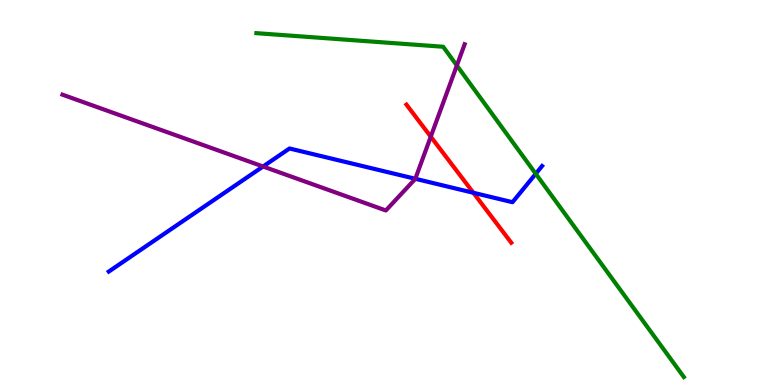[{'lines': ['blue', 'red'], 'intersections': [{'x': 6.11, 'y': 4.99}]}, {'lines': ['green', 'red'], 'intersections': []}, {'lines': ['purple', 'red'], 'intersections': [{'x': 5.56, 'y': 6.45}]}, {'lines': ['blue', 'green'], 'intersections': [{'x': 6.91, 'y': 5.49}]}, {'lines': ['blue', 'purple'], 'intersections': [{'x': 3.39, 'y': 5.68}, {'x': 5.36, 'y': 5.36}]}, {'lines': ['green', 'purple'], 'intersections': [{'x': 5.89, 'y': 8.3}]}]